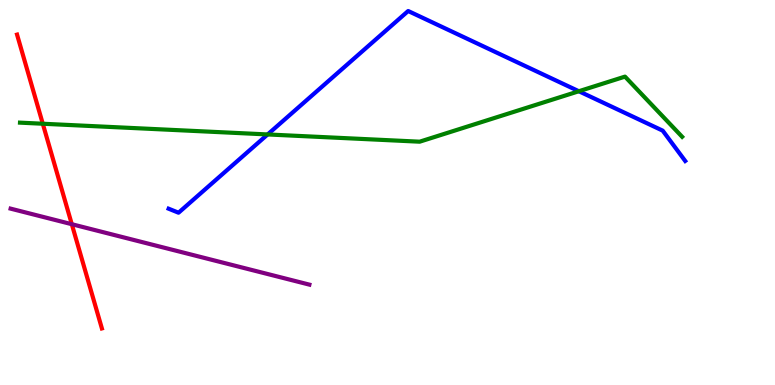[{'lines': ['blue', 'red'], 'intersections': []}, {'lines': ['green', 'red'], 'intersections': [{'x': 0.552, 'y': 6.79}]}, {'lines': ['purple', 'red'], 'intersections': [{'x': 0.926, 'y': 4.18}]}, {'lines': ['blue', 'green'], 'intersections': [{'x': 3.45, 'y': 6.51}, {'x': 7.47, 'y': 7.63}]}, {'lines': ['blue', 'purple'], 'intersections': []}, {'lines': ['green', 'purple'], 'intersections': []}]